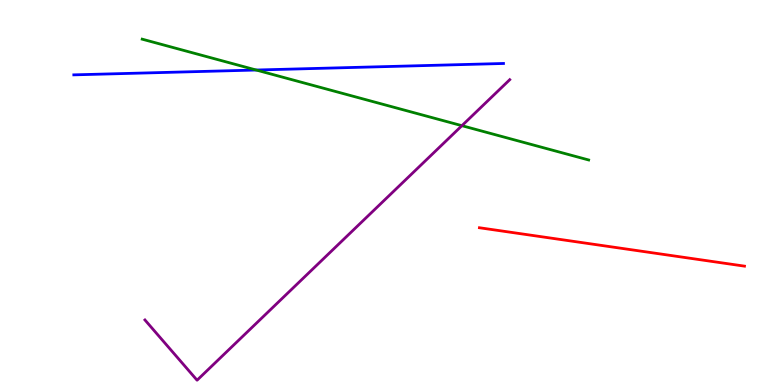[{'lines': ['blue', 'red'], 'intersections': []}, {'lines': ['green', 'red'], 'intersections': []}, {'lines': ['purple', 'red'], 'intersections': []}, {'lines': ['blue', 'green'], 'intersections': [{'x': 3.31, 'y': 8.18}]}, {'lines': ['blue', 'purple'], 'intersections': []}, {'lines': ['green', 'purple'], 'intersections': [{'x': 5.96, 'y': 6.74}]}]